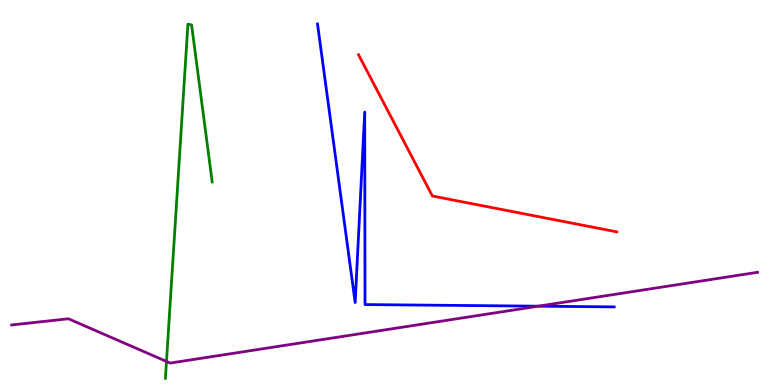[{'lines': ['blue', 'red'], 'intersections': []}, {'lines': ['green', 'red'], 'intersections': []}, {'lines': ['purple', 'red'], 'intersections': []}, {'lines': ['blue', 'green'], 'intersections': []}, {'lines': ['blue', 'purple'], 'intersections': [{'x': 6.95, 'y': 2.05}]}, {'lines': ['green', 'purple'], 'intersections': [{'x': 2.15, 'y': 0.612}]}]